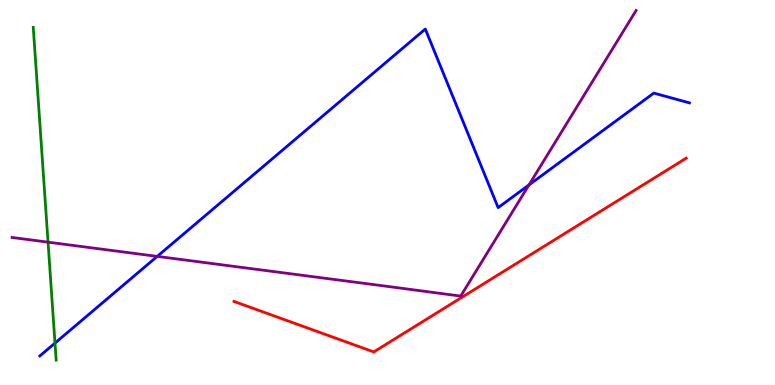[{'lines': ['blue', 'red'], 'intersections': []}, {'lines': ['green', 'red'], 'intersections': []}, {'lines': ['purple', 'red'], 'intersections': []}, {'lines': ['blue', 'green'], 'intersections': [{'x': 0.71, 'y': 1.09}]}, {'lines': ['blue', 'purple'], 'intersections': [{'x': 2.03, 'y': 3.34}, {'x': 6.83, 'y': 5.2}]}, {'lines': ['green', 'purple'], 'intersections': [{'x': 0.62, 'y': 3.71}]}]